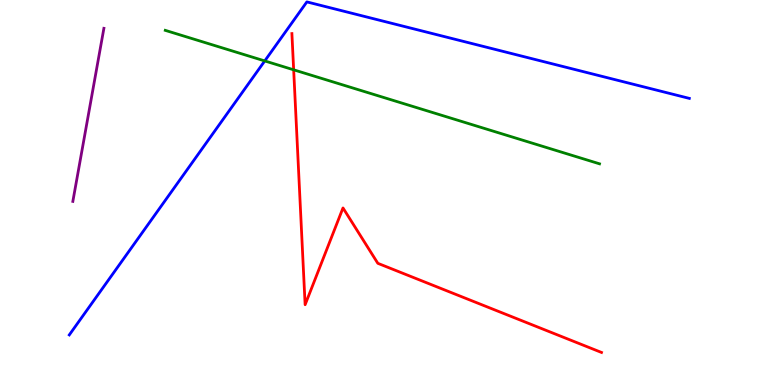[{'lines': ['blue', 'red'], 'intersections': []}, {'lines': ['green', 'red'], 'intersections': [{'x': 3.79, 'y': 8.19}]}, {'lines': ['purple', 'red'], 'intersections': []}, {'lines': ['blue', 'green'], 'intersections': [{'x': 3.42, 'y': 8.42}]}, {'lines': ['blue', 'purple'], 'intersections': []}, {'lines': ['green', 'purple'], 'intersections': []}]